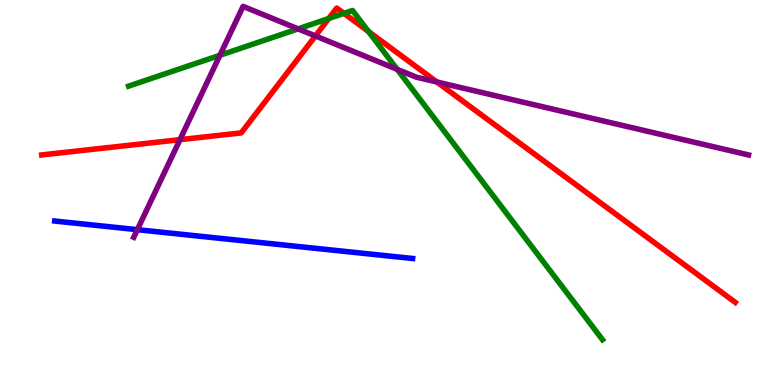[{'lines': ['blue', 'red'], 'intersections': []}, {'lines': ['green', 'red'], 'intersections': [{'x': 4.24, 'y': 9.52}, {'x': 4.44, 'y': 9.65}, {'x': 4.75, 'y': 9.18}]}, {'lines': ['purple', 'red'], 'intersections': [{'x': 2.32, 'y': 6.37}, {'x': 4.07, 'y': 9.07}, {'x': 5.64, 'y': 7.87}]}, {'lines': ['blue', 'green'], 'intersections': []}, {'lines': ['blue', 'purple'], 'intersections': [{'x': 1.77, 'y': 4.03}]}, {'lines': ['green', 'purple'], 'intersections': [{'x': 2.84, 'y': 8.56}, {'x': 3.85, 'y': 9.25}, {'x': 5.13, 'y': 8.2}]}]